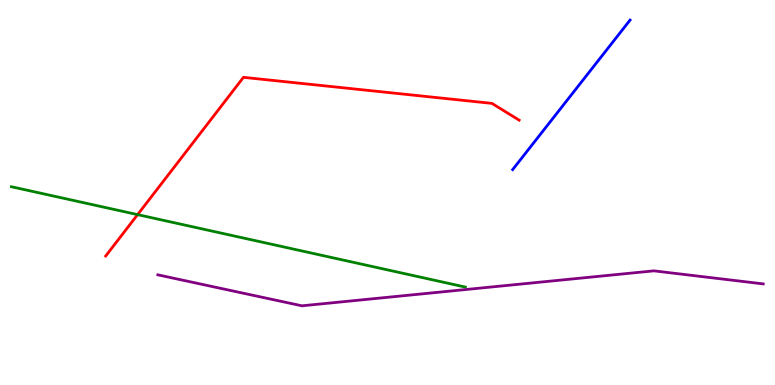[{'lines': ['blue', 'red'], 'intersections': []}, {'lines': ['green', 'red'], 'intersections': [{'x': 1.78, 'y': 4.43}]}, {'lines': ['purple', 'red'], 'intersections': []}, {'lines': ['blue', 'green'], 'intersections': []}, {'lines': ['blue', 'purple'], 'intersections': []}, {'lines': ['green', 'purple'], 'intersections': []}]